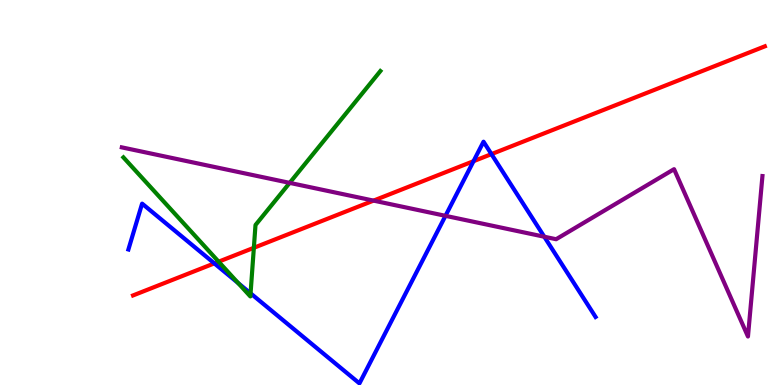[{'lines': ['blue', 'red'], 'intersections': [{'x': 2.77, 'y': 3.16}, {'x': 6.11, 'y': 5.81}, {'x': 6.34, 'y': 6.0}]}, {'lines': ['green', 'red'], 'intersections': [{'x': 2.82, 'y': 3.2}, {'x': 3.28, 'y': 3.56}]}, {'lines': ['purple', 'red'], 'intersections': [{'x': 4.82, 'y': 4.79}]}, {'lines': ['blue', 'green'], 'intersections': [{'x': 3.07, 'y': 2.65}, {'x': 3.23, 'y': 2.38}]}, {'lines': ['blue', 'purple'], 'intersections': [{'x': 5.75, 'y': 4.39}, {'x': 7.02, 'y': 3.85}]}, {'lines': ['green', 'purple'], 'intersections': [{'x': 3.74, 'y': 5.25}]}]